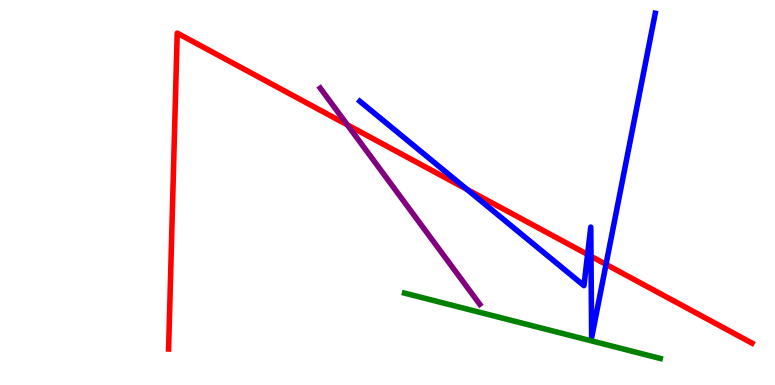[{'lines': ['blue', 'red'], 'intersections': [{'x': 6.02, 'y': 5.08}, {'x': 7.58, 'y': 3.39}, {'x': 7.63, 'y': 3.34}, {'x': 7.82, 'y': 3.13}]}, {'lines': ['green', 'red'], 'intersections': []}, {'lines': ['purple', 'red'], 'intersections': [{'x': 4.48, 'y': 6.76}]}, {'lines': ['blue', 'green'], 'intersections': []}, {'lines': ['blue', 'purple'], 'intersections': []}, {'lines': ['green', 'purple'], 'intersections': []}]